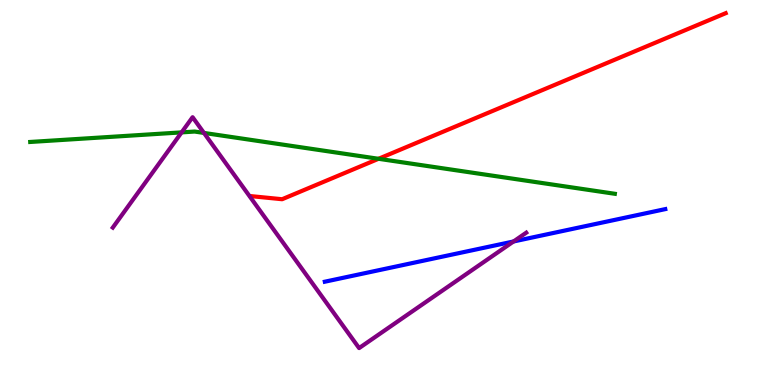[{'lines': ['blue', 'red'], 'intersections': []}, {'lines': ['green', 'red'], 'intersections': [{'x': 4.88, 'y': 5.88}]}, {'lines': ['purple', 'red'], 'intersections': []}, {'lines': ['blue', 'green'], 'intersections': []}, {'lines': ['blue', 'purple'], 'intersections': [{'x': 6.63, 'y': 3.73}]}, {'lines': ['green', 'purple'], 'intersections': [{'x': 2.34, 'y': 6.56}, {'x': 2.63, 'y': 6.55}]}]